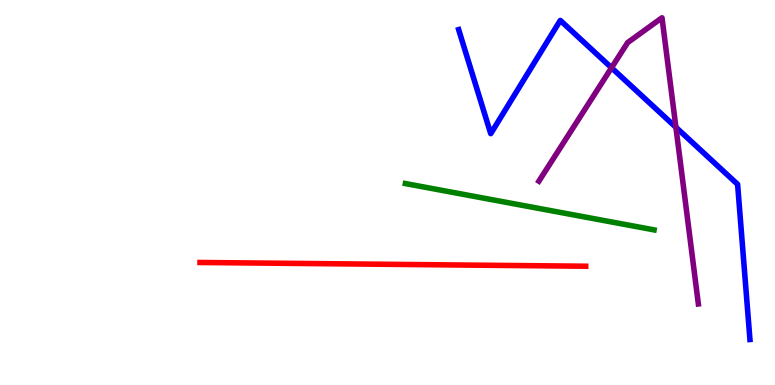[{'lines': ['blue', 'red'], 'intersections': []}, {'lines': ['green', 'red'], 'intersections': []}, {'lines': ['purple', 'red'], 'intersections': []}, {'lines': ['blue', 'green'], 'intersections': []}, {'lines': ['blue', 'purple'], 'intersections': [{'x': 7.89, 'y': 8.24}, {'x': 8.72, 'y': 6.69}]}, {'lines': ['green', 'purple'], 'intersections': []}]